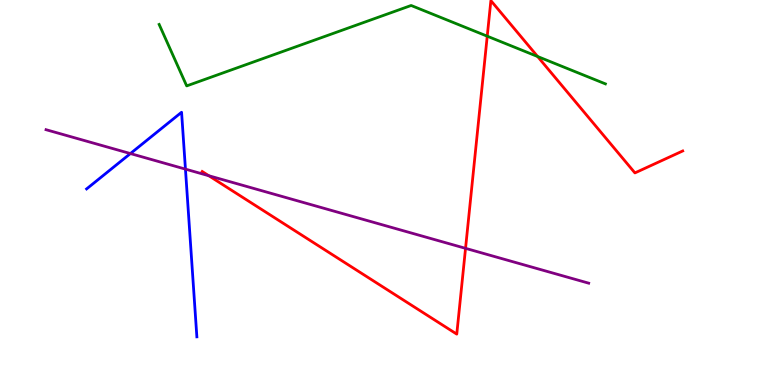[{'lines': ['blue', 'red'], 'intersections': []}, {'lines': ['green', 'red'], 'intersections': [{'x': 6.29, 'y': 9.06}, {'x': 6.94, 'y': 8.53}]}, {'lines': ['purple', 'red'], 'intersections': [{'x': 2.69, 'y': 5.44}, {'x': 6.01, 'y': 3.55}]}, {'lines': ['blue', 'green'], 'intersections': []}, {'lines': ['blue', 'purple'], 'intersections': [{'x': 1.68, 'y': 6.01}, {'x': 2.39, 'y': 5.61}]}, {'lines': ['green', 'purple'], 'intersections': []}]